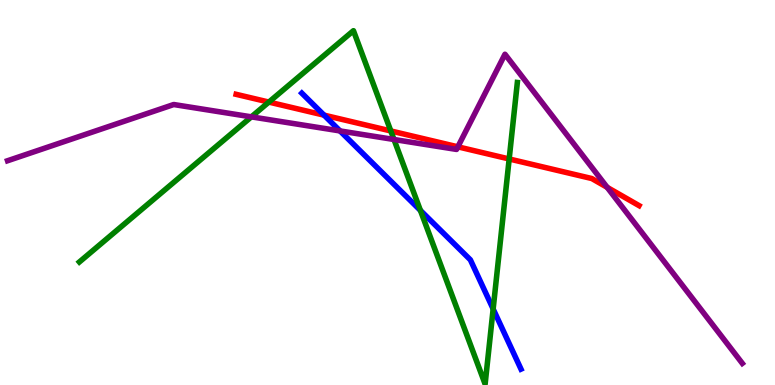[{'lines': ['blue', 'red'], 'intersections': [{'x': 4.18, 'y': 7.01}]}, {'lines': ['green', 'red'], 'intersections': [{'x': 3.47, 'y': 7.35}, {'x': 5.04, 'y': 6.6}, {'x': 6.57, 'y': 5.87}]}, {'lines': ['purple', 'red'], 'intersections': [{'x': 5.91, 'y': 6.19}, {'x': 7.83, 'y': 5.13}]}, {'lines': ['blue', 'green'], 'intersections': [{'x': 5.42, 'y': 4.53}, {'x': 6.36, 'y': 1.97}]}, {'lines': ['blue', 'purple'], 'intersections': [{'x': 4.39, 'y': 6.6}]}, {'lines': ['green', 'purple'], 'intersections': [{'x': 3.24, 'y': 6.96}, {'x': 5.08, 'y': 6.38}]}]